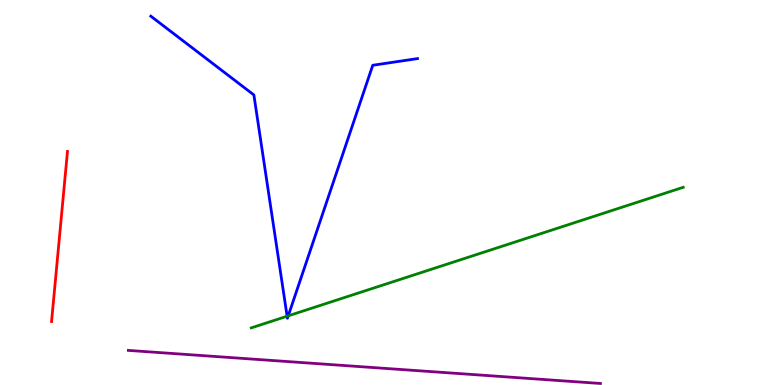[{'lines': ['blue', 'red'], 'intersections': []}, {'lines': ['green', 'red'], 'intersections': []}, {'lines': ['purple', 'red'], 'intersections': []}, {'lines': ['blue', 'green'], 'intersections': [{'x': 3.7, 'y': 1.79}, {'x': 3.72, 'y': 1.8}]}, {'lines': ['blue', 'purple'], 'intersections': []}, {'lines': ['green', 'purple'], 'intersections': []}]